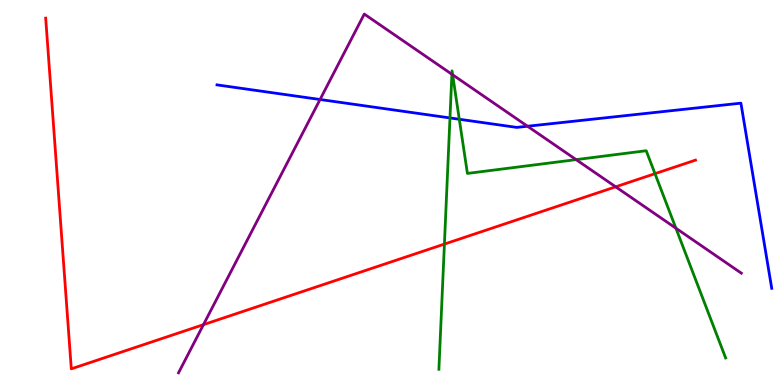[{'lines': ['blue', 'red'], 'intersections': []}, {'lines': ['green', 'red'], 'intersections': [{'x': 5.73, 'y': 3.66}, {'x': 8.45, 'y': 5.49}]}, {'lines': ['purple', 'red'], 'intersections': [{'x': 2.63, 'y': 1.57}, {'x': 7.94, 'y': 5.15}]}, {'lines': ['blue', 'green'], 'intersections': [{'x': 5.81, 'y': 6.94}, {'x': 5.93, 'y': 6.9}]}, {'lines': ['blue', 'purple'], 'intersections': [{'x': 4.13, 'y': 7.42}, {'x': 6.81, 'y': 6.72}]}, {'lines': ['green', 'purple'], 'intersections': [{'x': 5.83, 'y': 8.07}, {'x': 5.84, 'y': 8.06}, {'x': 7.43, 'y': 5.85}, {'x': 8.72, 'y': 4.07}]}]